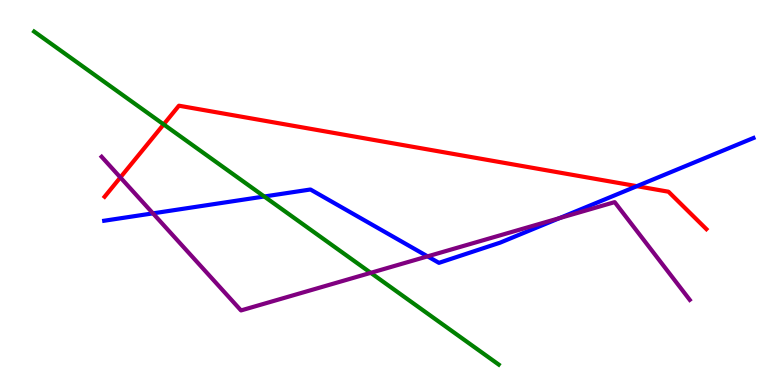[{'lines': ['blue', 'red'], 'intersections': [{'x': 8.22, 'y': 5.16}]}, {'lines': ['green', 'red'], 'intersections': [{'x': 2.11, 'y': 6.77}]}, {'lines': ['purple', 'red'], 'intersections': [{'x': 1.55, 'y': 5.39}]}, {'lines': ['blue', 'green'], 'intersections': [{'x': 3.41, 'y': 4.9}]}, {'lines': ['blue', 'purple'], 'intersections': [{'x': 1.97, 'y': 4.46}, {'x': 5.52, 'y': 3.34}, {'x': 7.22, 'y': 4.33}]}, {'lines': ['green', 'purple'], 'intersections': [{'x': 4.78, 'y': 2.91}]}]